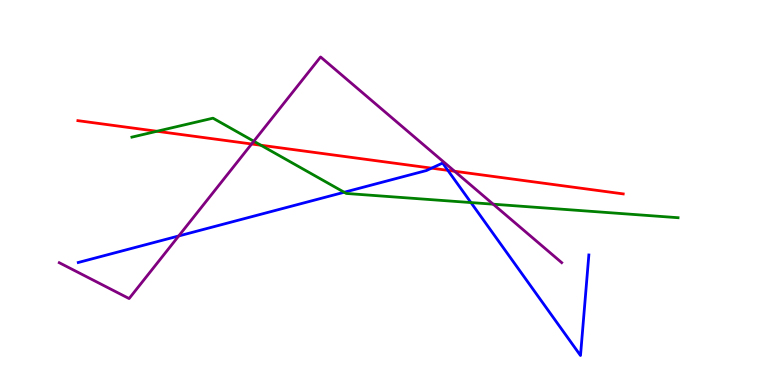[{'lines': ['blue', 'red'], 'intersections': [{'x': 5.57, 'y': 5.63}, {'x': 5.78, 'y': 5.58}]}, {'lines': ['green', 'red'], 'intersections': [{'x': 2.03, 'y': 6.59}, {'x': 3.37, 'y': 6.23}]}, {'lines': ['purple', 'red'], 'intersections': [{'x': 3.25, 'y': 6.26}, {'x': 5.87, 'y': 5.55}]}, {'lines': ['blue', 'green'], 'intersections': [{'x': 4.44, 'y': 5.01}, {'x': 6.08, 'y': 4.74}]}, {'lines': ['blue', 'purple'], 'intersections': [{'x': 2.31, 'y': 3.87}]}, {'lines': ['green', 'purple'], 'intersections': [{'x': 3.27, 'y': 6.33}, {'x': 6.36, 'y': 4.7}]}]